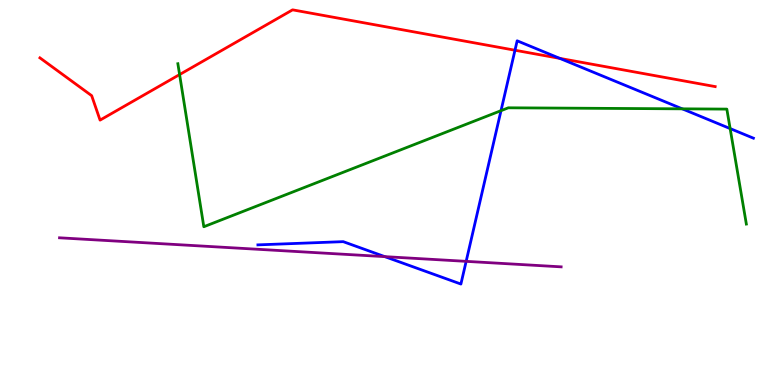[{'lines': ['blue', 'red'], 'intersections': [{'x': 6.64, 'y': 8.7}, {'x': 7.22, 'y': 8.48}]}, {'lines': ['green', 'red'], 'intersections': [{'x': 2.32, 'y': 8.06}]}, {'lines': ['purple', 'red'], 'intersections': []}, {'lines': ['blue', 'green'], 'intersections': [{'x': 6.46, 'y': 7.13}, {'x': 8.8, 'y': 7.17}, {'x': 9.42, 'y': 6.66}]}, {'lines': ['blue', 'purple'], 'intersections': [{'x': 4.97, 'y': 3.33}, {'x': 6.01, 'y': 3.21}]}, {'lines': ['green', 'purple'], 'intersections': []}]